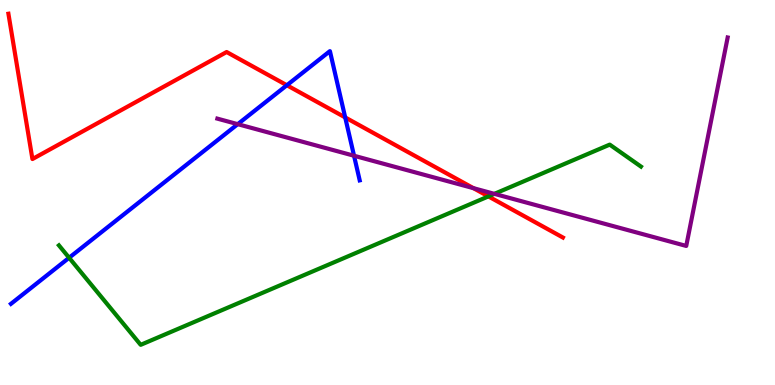[{'lines': ['blue', 'red'], 'intersections': [{'x': 3.7, 'y': 7.79}, {'x': 4.45, 'y': 6.95}]}, {'lines': ['green', 'red'], 'intersections': [{'x': 6.3, 'y': 4.9}]}, {'lines': ['purple', 'red'], 'intersections': [{'x': 6.11, 'y': 5.11}]}, {'lines': ['blue', 'green'], 'intersections': [{'x': 0.892, 'y': 3.3}]}, {'lines': ['blue', 'purple'], 'intersections': [{'x': 3.07, 'y': 6.77}, {'x': 4.57, 'y': 5.95}]}, {'lines': ['green', 'purple'], 'intersections': [{'x': 6.38, 'y': 4.96}]}]